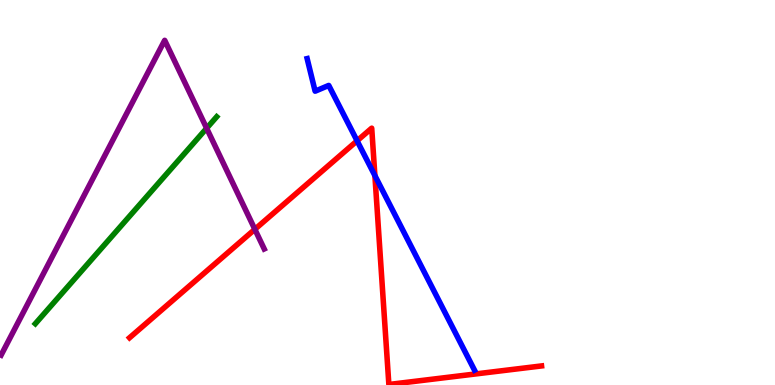[{'lines': ['blue', 'red'], 'intersections': [{'x': 4.61, 'y': 6.34}, {'x': 4.84, 'y': 5.44}]}, {'lines': ['green', 'red'], 'intersections': []}, {'lines': ['purple', 'red'], 'intersections': [{'x': 3.29, 'y': 4.04}]}, {'lines': ['blue', 'green'], 'intersections': []}, {'lines': ['blue', 'purple'], 'intersections': []}, {'lines': ['green', 'purple'], 'intersections': [{'x': 2.67, 'y': 6.67}]}]